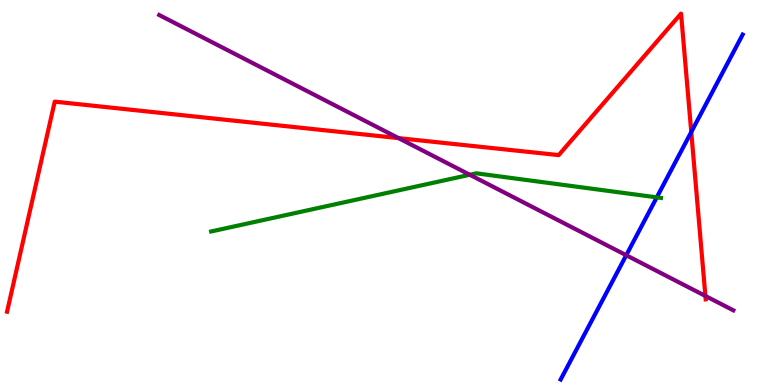[{'lines': ['blue', 'red'], 'intersections': [{'x': 8.92, 'y': 6.57}]}, {'lines': ['green', 'red'], 'intersections': []}, {'lines': ['purple', 'red'], 'intersections': [{'x': 5.14, 'y': 6.41}, {'x': 9.1, 'y': 2.31}]}, {'lines': ['blue', 'green'], 'intersections': [{'x': 8.47, 'y': 4.87}]}, {'lines': ['blue', 'purple'], 'intersections': [{'x': 8.08, 'y': 3.37}]}, {'lines': ['green', 'purple'], 'intersections': [{'x': 6.06, 'y': 5.46}]}]